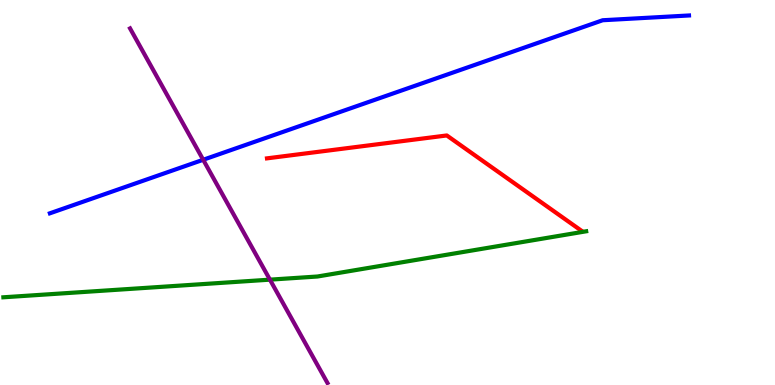[{'lines': ['blue', 'red'], 'intersections': []}, {'lines': ['green', 'red'], 'intersections': []}, {'lines': ['purple', 'red'], 'intersections': []}, {'lines': ['blue', 'green'], 'intersections': []}, {'lines': ['blue', 'purple'], 'intersections': [{'x': 2.62, 'y': 5.85}]}, {'lines': ['green', 'purple'], 'intersections': [{'x': 3.48, 'y': 2.74}]}]